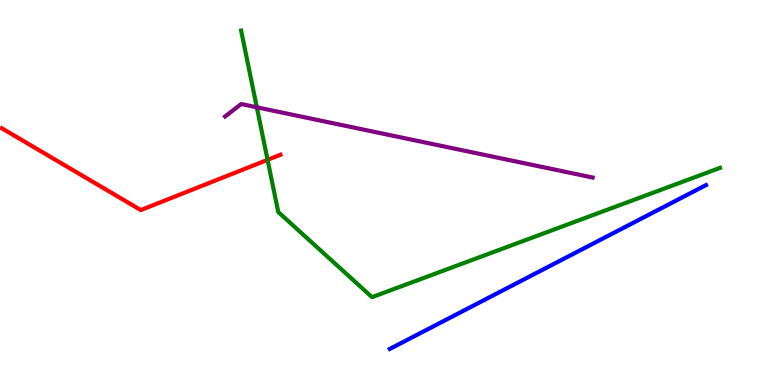[{'lines': ['blue', 'red'], 'intersections': []}, {'lines': ['green', 'red'], 'intersections': [{'x': 3.45, 'y': 5.85}]}, {'lines': ['purple', 'red'], 'intersections': []}, {'lines': ['blue', 'green'], 'intersections': []}, {'lines': ['blue', 'purple'], 'intersections': []}, {'lines': ['green', 'purple'], 'intersections': [{'x': 3.31, 'y': 7.21}]}]